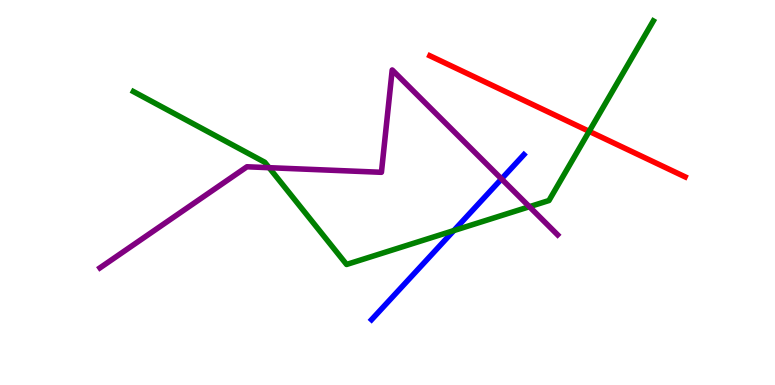[{'lines': ['blue', 'red'], 'intersections': []}, {'lines': ['green', 'red'], 'intersections': [{'x': 7.6, 'y': 6.59}]}, {'lines': ['purple', 'red'], 'intersections': []}, {'lines': ['blue', 'green'], 'intersections': [{'x': 5.86, 'y': 4.01}]}, {'lines': ['blue', 'purple'], 'intersections': [{'x': 6.47, 'y': 5.35}]}, {'lines': ['green', 'purple'], 'intersections': [{'x': 3.47, 'y': 5.64}, {'x': 6.83, 'y': 4.63}]}]